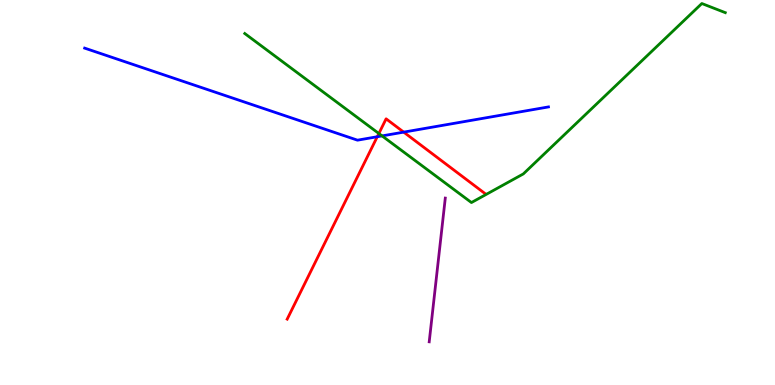[{'lines': ['blue', 'red'], 'intersections': [{'x': 4.87, 'y': 6.45}, {'x': 5.21, 'y': 6.57}]}, {'lines': ['green', 'red'], 'intersections': [{'x': 4.89, 'y': 6.53}]}, {'lines': ['purple', 'red'], 'intersections': []}, {'lines': ['blue', 'green'], 'intersections': [{'x': 4.93, 'y': 6.47}]}, {'lines': ['blue', 'purple'], 'intersections': []}, {'lines': ['green', 'purple'], 'intersections': []}]